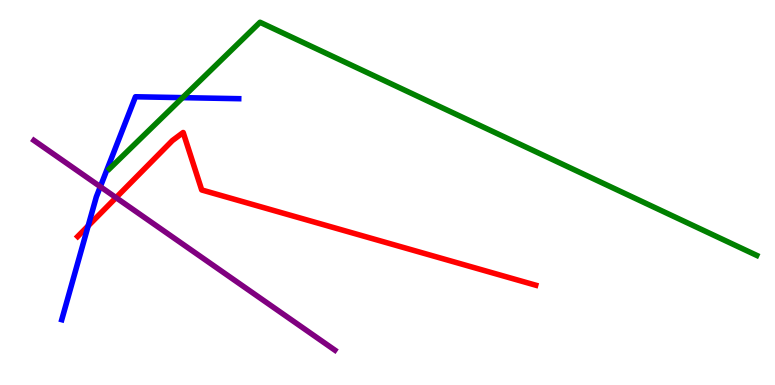[{'lines': ['blue', 'red'], 'intersections': [{'x': 1.14, 'y': 4.13}]}, {'lines': ['green', 'red'], 'intersections': []}, {'lines': ['purple', 'red'], 'intersections': [{'x': 1.5, 'y': 4.87}]}, {'lines': ['blue', 'green'], 'intersections': [{'x': 2.36, 'y': 7.46}]}, {'lines': ['blue', 'purple'], 'intersections': [{'x': 1.29, 'y': 5.15}]}, {'lines': ['green', 'purple'], 'intersections': []}]